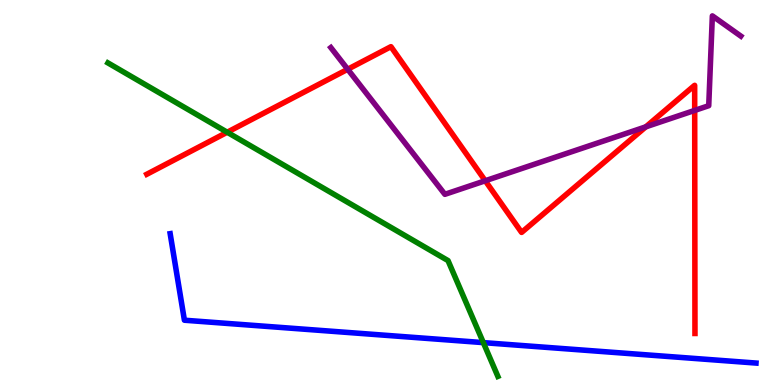[{'lines': ['blue', 'red'], 'intersections': []}, {'lines': ['green', 'red'], 'intersections': [{'x': 2.93, 'y': 6.57}]}, {'lines': ['purple', 'red'], 'intersections': [{'x': 4.49, 'y': 8.2}, {'x': 6.26, 'y': 5.31}, {'x': 8.33, 'y': 6.71}, {'x': 8.96, 'y': 7.13}]}, {'lines': ['blue', 'green'], 'intersections': [{'x': 6.24, 'y': 1.1}]}, {'lines': ['blue', 'purple'], 'intersections': []}, {'lines': ['green', 'purple'], 'intersections': []}]